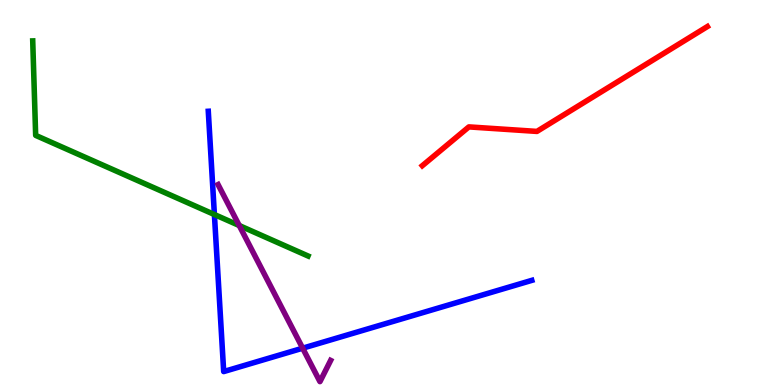[{'lines': ['blue', 'red'], 'intersections': []}, {'lines': ['green', 'red'], 'intersections': []}, {'lines': ['purple', 'red'], 'intersections': []}, {'lines': ['blue', 'green'], 'intersections': [{'x': 2.77, 'y': 4.43}]}, {'lines': ['blue', 'purple'], 'intersections': [{'x': 3.91, 'y': 0.956}]}, {'lines': ['green', 'purple'], 'intersections': [{'x': 3.09, 'y': 4.14}]}]